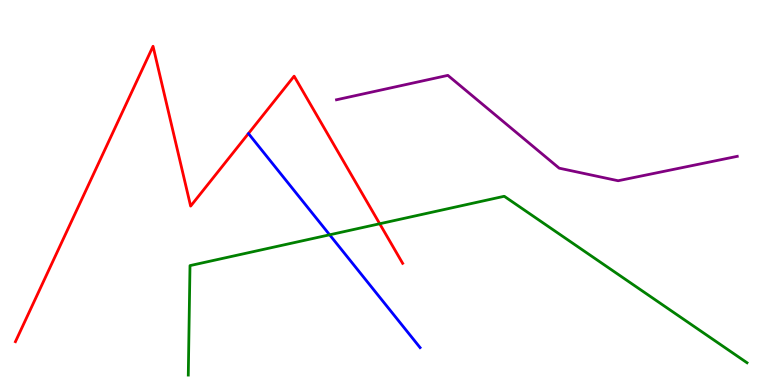[{'lines': ['blue', 'red'], 'intersections': []}, {'lines': ['green', 'red'], 'intersections': [{'x': 4.9, 'y': 4.19}]}, {'lines': ['purple', 'red'], 'intersections': []}, {'lines': ['blue', 'green'], 'intersections': [{'x': 4.25, 'y': 3.9}]}, {'lines': ['blue', 'purple'], 'intersections': []}, {'lines': ['green', 'purple'], 'intersections': []}]